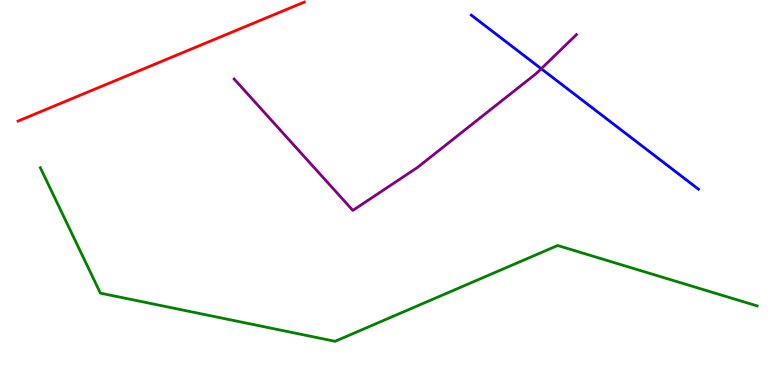[{'lines': ['blue', 'red'], 'intersections': []}, {'lines': ['green', 'red'], 'intersections': []}, {'lines': ['purple', 'red'], 'intersections': []}, {'lines': ['blue', 'green'], 'intersections': []}, {'lines': ['blue', 'purple'], 'intersections': [{'x': 6.98, 'y': 8.21}]}, {'lines': ['green', 'purple'], 'intersections': []}]